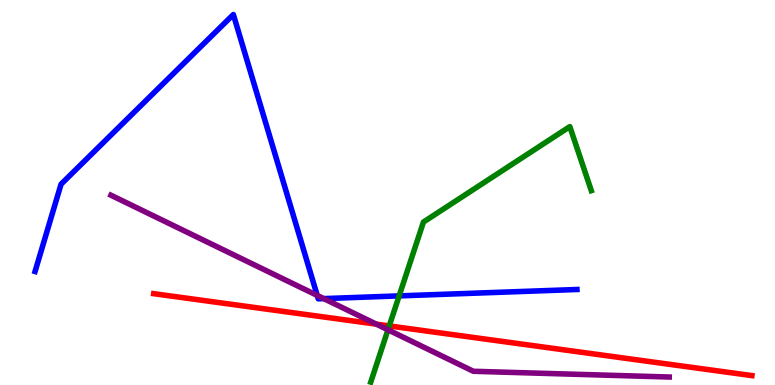[{'lines': ['blue', 'red'], 'intersections': []}, {'lines': ['green', 'red'], 'intersections': [{'x': 5.02, 'y': 1.53}]}, {'lines': ['purple', 'red'], 'intersections': [{'x': 4.86, 'y': 1.58}]}, {'lines': ['blue', 'green'], 'intersections': [{'x': 5.15, 'y': 2.31}]}, {'lines': ['blue', 'purple'], 'intersections': [{'x': 4.09, 'y': 2.33}, {'x': 4.18, 'y': 2.24}]}, {'lines': ['green', 'purple'], 'intersections': [{'x': 5.01, 'y': 1.43}]}]